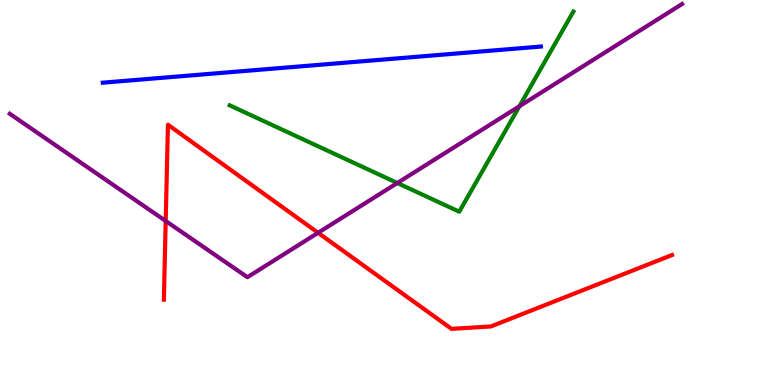[{'lines': ['blue', 'red'], 'intersections': []}, {'lines': ['green', 'red'], 'intersections': []}, {'lines': ['purple', 'red'], 'intersections': [{'x': 2.14, 'y': 4.26}, {'x': 4.1, 'y': 3.95}]}, {'lines': ['blue', 'green'], 'intersections': []}, {'lines': ['blue', 'purple'], 'intersections': []}, {'lines': ['green', 'purple'], 'intersections': [{'x': 5.13, 'y': 5.25}, {'x': 6.7, 'y': 7.24}]}]